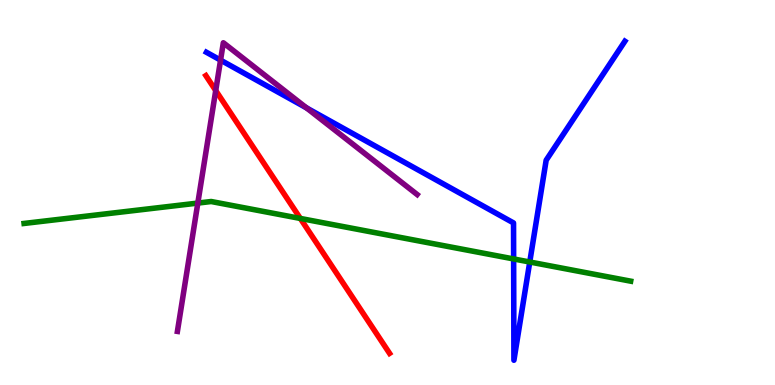[{'lines': ['blue', 'red'], 'intersections': []}, {'lines': ['green', 'red'], 'intersections': [{'x': 3.88, 'y': 4.33}]}, {'lines': ['purple', 'red'], 'intersections': [{'x': 2.78, 'y': 7.65}]}, {'lines': ['blue', 'green'], 'intersections': [{'x': 6.63, 'y': 3.27}, {'x': 6.84, 'y': 3.19}]}, {'lines': ['blue', 'purple'], 'intersections': [{'x': 2.85, 'y': 8.44}, {'x': 3.95, 'y': 7.2}]}, {'lines': ['green', 'purple'], 'intersections': [{'x': 2.55, 'y': 4.73}]}]